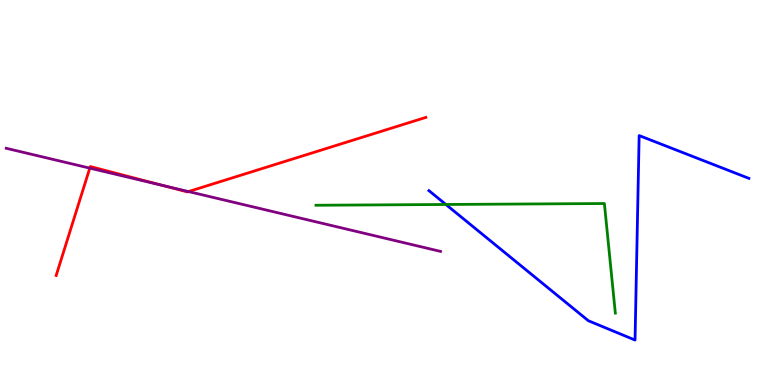[{'lines': ['blue', 'red'], 'intersections': []}, {'lines': ['green', 'red'], 'intersections': []}, {'lines': ['purple', 'red'], 'intersections': [{'x': 1.16, 'y': 5.63}, {'x': 2.09, 'y': 5.19}, {'x': 2.43, 'y': 5.02}]}, {'lines': ['blue', 'green'], 'intersections': [{'x': 5.75, 'y': 4.69}]}, {'lines': ['blue', 'purple'], 'intersections': []}, {'lines': ['green', 'purple'], 'intersections': []}]